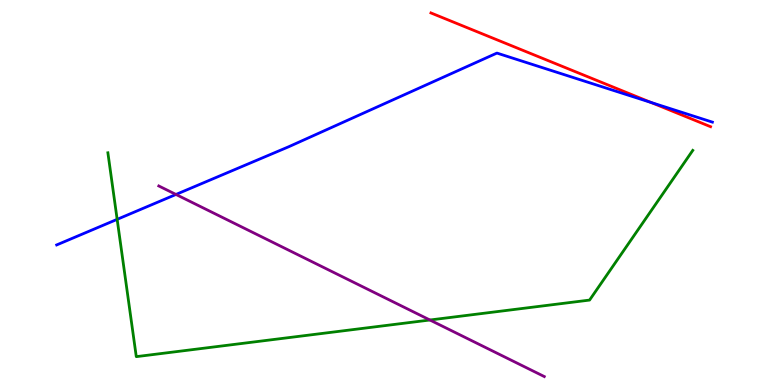[{'lines': ['blue', 'red'], 'intersections': [{'x': 8.4, 'y': 7.34}]}, {'lines': ['green', 'red'], 'intersections': []}, {'lines': ['purple', 'red'], 'intersections': []}, {'lines': ['blue', 'green'], 'intersections': [{'x': 1.51, 'y': 4.3}]}, {'lines': ['blue', 'purple'], 'intersections': [{'x': 2.27, 'y': 4.95}]}, {'lines': ['green', 'purple'], 'intersections': [{'x': 5.55, 'y': 1.69}]}]